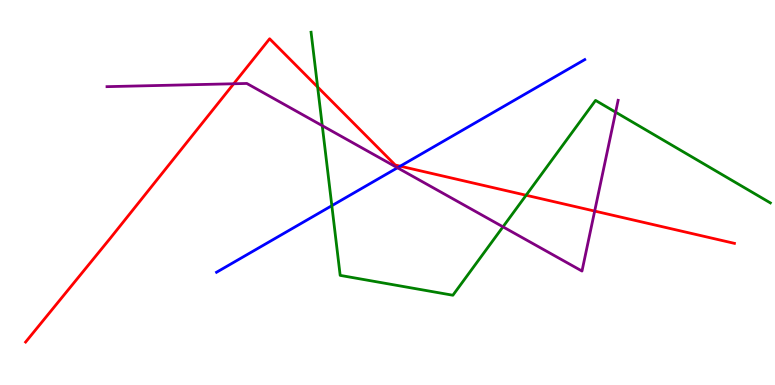[{'lines': ['blue', 'red'], 'intersections': [{'x': 5.16, 'y': 5.68}]}, {'lines': ['green', 'red'], 'intersections': [{'x': 4.1, 'y': 7.74}, {'x': 6.79, 'y': 4.93}]}, {'lines': ['purple', 'red'], 'intersections': [{'x': 3.02, 'y': 7.82}, {'x': 7.67, 'y': 4.52}]}, {'lines': ['blue', 'green'], 'intersections': [{'x': 4.28, 'y': 4.66}]}, {'lines': ['blue', 'purple'], 'intersections': [{'x': 5.13, 'y': 5.64}]}, {'lines': ['green', 'purple'], 'intersections': [{'x': 4.16, 'y': 6.74}, {'x': 6.49, 'y': 4.11}, {'x': 7.94, 'y': 7.09}]}]